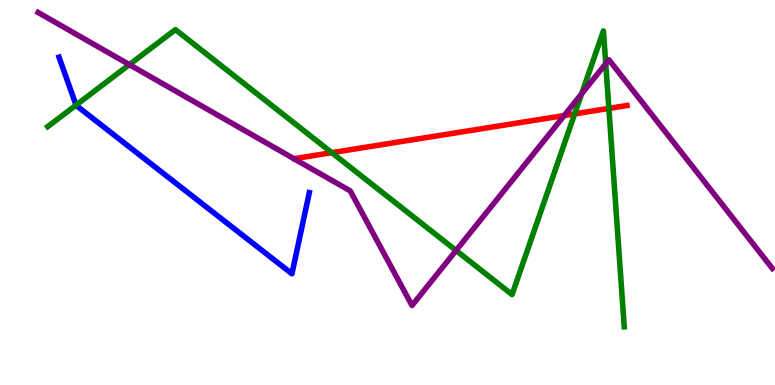[{'lines': ['blue', 'red'], 'intersections': []}, {'lines': ['green', 'red'], 'intersections': [{'x': 4.28, 'y': 6.03}, {'x': 7.42, 'y': 7.04}, {'x': 7.86, 'y': 7.18}]}, {'lines': ['purple', 'red'], 'intersections': [{'x': 7.28, 'y': 7.0}]}, {'lines': ['blue', 'green'], 'intersections': [{'x': 0.981, 'y': 7.27}]}, {'lines': ['blue', 'purple'], 'intersections': []}, {'lines': ['green', 'purple'], 'intersections': [{'x': 1.67, 'y': 8.32}, {'x': 5.88, 'y': 3.49}, {'x': 7.5, 'y': 7.56}, {'x': 7.82, 'y': 8.35}]}]